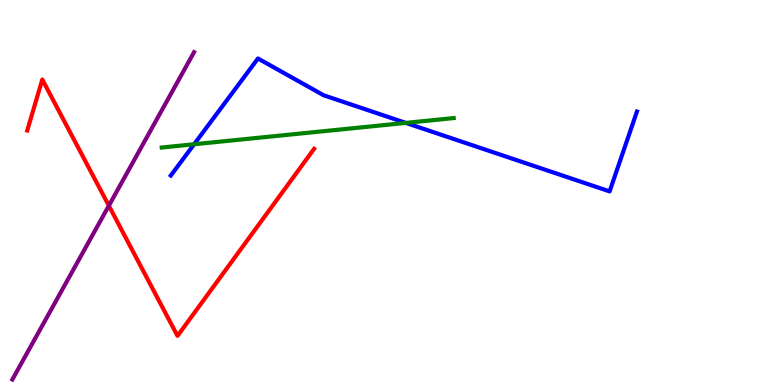[{'lines': ['blue', 'red'], 'intersections': []}, {'lines': ['green', 'red'], 'intersections': []}, {'lines': ['purple', 'red'], 'intersections': [{'x': 1.4, 'y': 4.66}]}, {'lines': ['blue', 'green'], 'intersections': [{'x': 2.5, 'y': 6.25}, {'x': 5.24, 'y': 6.81}]}, {'lines': ['blue', 'purple'], 'intersections': []}, {'lines': ['green', 'purple'], 'intersections': []}]